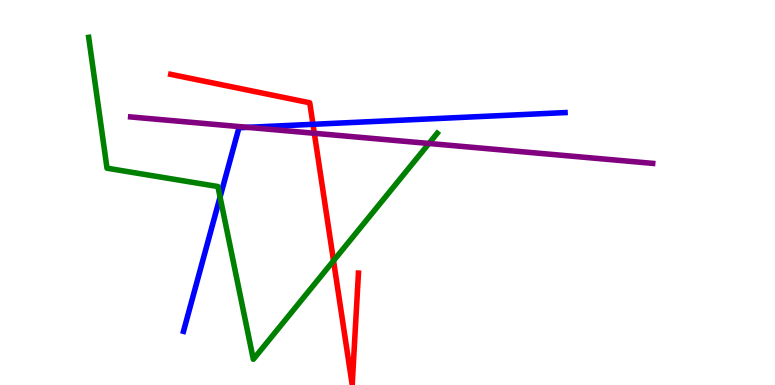[{'lines': ['blue', 'red'], 'intersections': [{'x': 4.04, 'y': 6.77}]}, {'lines': ['green', 'red'], 'intersections': [{'x': 4.3, 'y': 3.23}]}, {'lines': ['purple', 'red'], 'intersections': [{'x': 4.06, 'y': 6.54}]}, {'lines': ['blue', 'green'], 'intersections': [{'x': 2.84, 'y': 4.88}]}, {'lines': ['blue', 'purple'], 'intersections': [{'x': 3.2, 'y': 6.69}]}, {'lines': ['green', 'purple'], 'intersections': [{'x': 5.53, 'y': 6.27}]}]